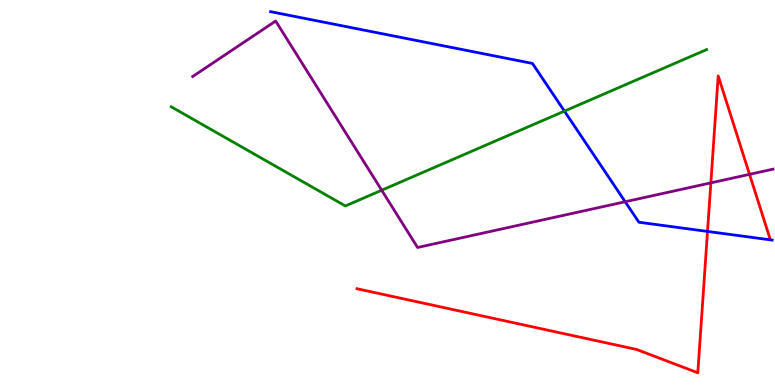[{'lines': ['blue', 'red'], 'intersections': [{'x': 9.13, 'y': 3.99}]}, {'lines': ['green', 'red'], 'intersections': []}, {'lines': ['purple', 'red'], 'intersections': [{'x': 9.17, 'y': 5.25}, {'x': 9.67, 'y': 5.47}]}, {'lines': ['blue', 'green'], 'intersections': [{'x': 7.28, 'y': 7.11}]}, {'lines': ['blue', 'purple'], 'intersections': [{'x': 8.07, 'y': 4.76}]}, {'lines': ['green', 'purple'], 'intersections': [{'x': 4.93, 'y': 5.06}]}]